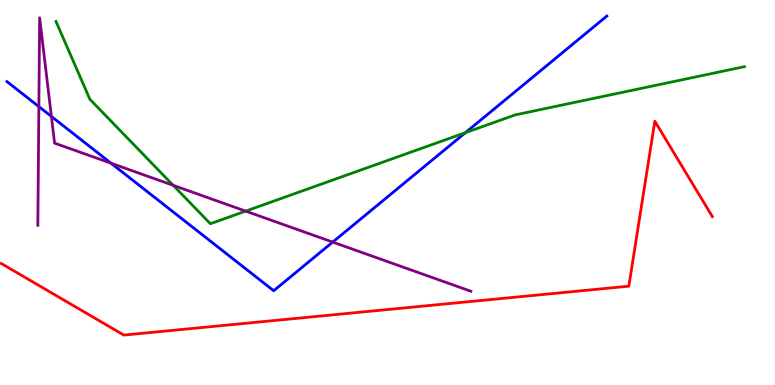[{'lines': ['blue', 'red'], 'intersections': []}, {'lines': ['green', 'red'], 'intersections': []}, {'lines': ['purple', 'red'], 'intersections': []}, {'lines': ['blue', 'green'], 'intersections': [{'x': 6.01, 'y': 6.55}]}, {'lines': ['blue', 'purple'], 'intersections': [{'x': 0.501, 'y': 7.23}, {'x': 0.663, 'y': 6.98}, {'x': 1.43, 'y': 5.76}, {'x': 4.29, 'y': 3.71}]}, {'lines': ['green', 'purple'], 'intersections': [{'x': 2.23, 'y': 5.19}, {'x': 3.17, 'y': 4.52}]}]